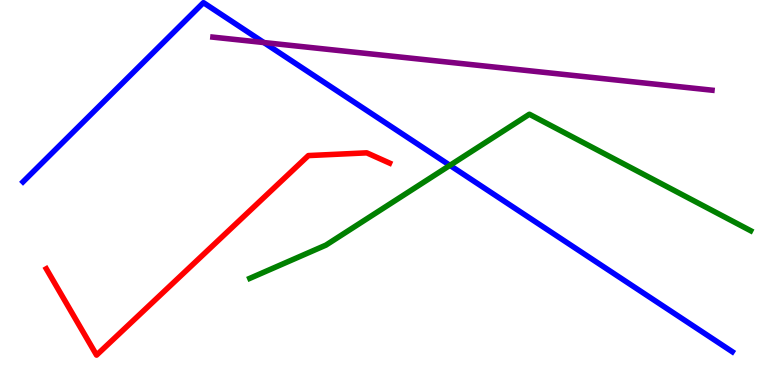[{'lines': ['blue', 'red'], 'intersections': []}, {'lines': ['green', 'red'], 'intersections': []}, {'lines': ['purple', 'red'], 'intersections': []}, {'lines': ['blue', 'green'], 'intersections': [{'x': 5.81, 'y': 5.71}]}, {'lines': ['blue', 'purple'], 'intersections': [{'x': 3.4, 'y': 8.89}]}, {'lines': ['green', 'purple'], 'intersections': []}]